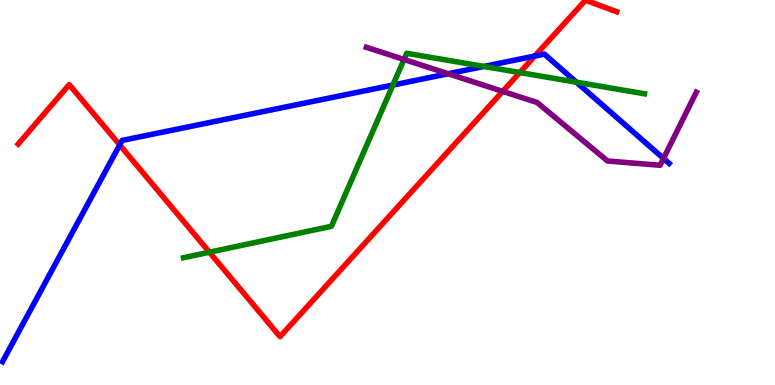[{'lines': ['blue', 'red'], 'intersections': [{'x': 1.54, 'y': 6.24}, {'x': 6.9, 'y': 8.54}]}, {'lines': ['green', 'red'], 'intersections': [{'x': 2.7, 'y': 3.45}, {'x': 6.71, 'y': 8.12}]}, {'lines': ['purple', 'red'], 'intersections': [{'x': 6.49, 'y': 7.63}]}, {'lines': ['blue', 'green'], 'intersections': [{'x': 5.07, 'y': 7.79}, {'x': 6.24, 'y': 8.27}, {'x': 7.44, 'y': 7.87}]}, {'lines': ['blue', 'purple'], 'intersections': [{'x': 5.78, 'y': 8.08}, {'x': 8.56, 'y': 5.88}]}, {'lines': ['green', 'purple'], 'intersections': [{'x': 5.21, 'y': 8.46}]}]